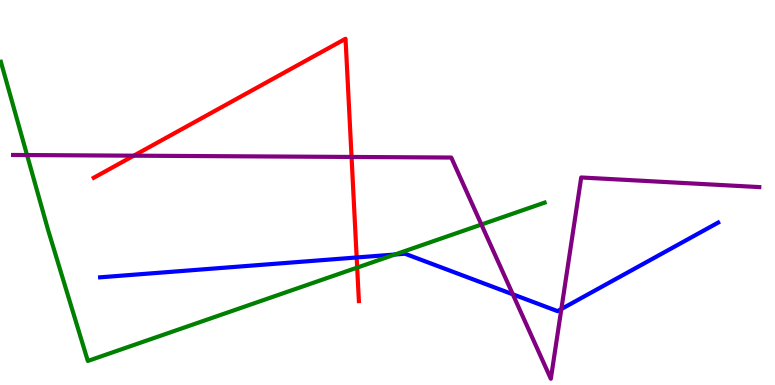[{'lines': ['blue', 'red'], 'intersections': [{'x': 4.6, 'y': 3.31}]}, {'lines': ['green', 'red'], 'intersections': [{'x': 4.61, 'y': 3.05}]}, {'lines': ['purple', 'red'], 'intersections': [{'x': 1.73, 'y': 5.96}, {'x': 4.54, 'y': 5.92}]}, {'lines': ['blue', 'green'], 'intersections': [{'x': 5.1, 'y': 3.39}]}, {'lines': ['blue', 'purple'], 'intersections': [{'x': 6.62, 'y': 2.36}, {'x': 7.24, 'y': 1.97}]}, {'lines': ['green', 'purple'], 'intersections': [{'x': 0.349, 'y': 5.97}, {'x': 6.21, 'y': 4.17}]}]